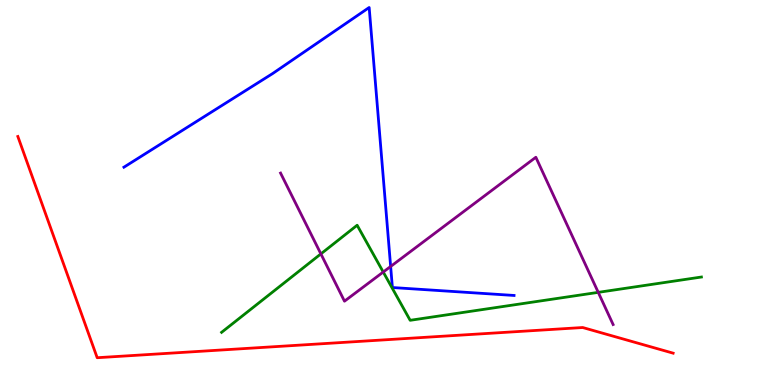[{'lines': ['blue', 'red'], 'intersections': []}, {'lines': ['green', 'red'], 'intersections': []}, {'lines': ['purple', 'red'], 'intersections': []}, {'lines': ['blue', 'green'], 'intersections': []}, {'lines': ['blue', 'purple'], 'intersections': [{'x': 5.04, 'y': 3.08}]}, {'lines': ['green', 'purple'], 'intersections': [{'x': 4.14, 'y': 3.41}, {'x': 4.95, 'y': 2.93}, {'x': 7.72, 'y': 2.41}]}]